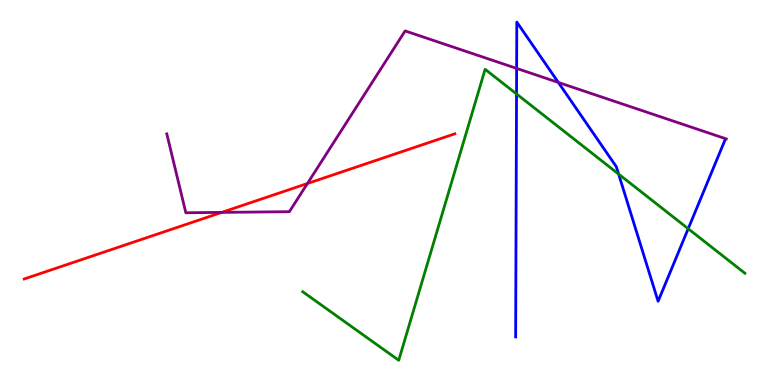[{'lines': ['blue', 'red'], 'intersections': []}, {'lines': ['green', 'red'], 'intersections': []}, {'lines': ['purple', 'red'], 'intersections': [{'x': 2.86, 'y': 4.48}, {'x': 3.97, 'y': 5.23}]}, {'lines': ['blue', 'green'], 'intersections': [{'x': 6.66, 'y': 7.56}, {'x': 7.98, 'y': 5.48}, {'x': 8.88, 'y': 4.06}]}, {'lines': ['blue', 'purple'], 'intersections': [{'x': 6.67, 'y': 8.22}, {'x': 7.2, 'y': 7.86}]}, {'lines': ['green', 'purple'], 'intersections': []}]